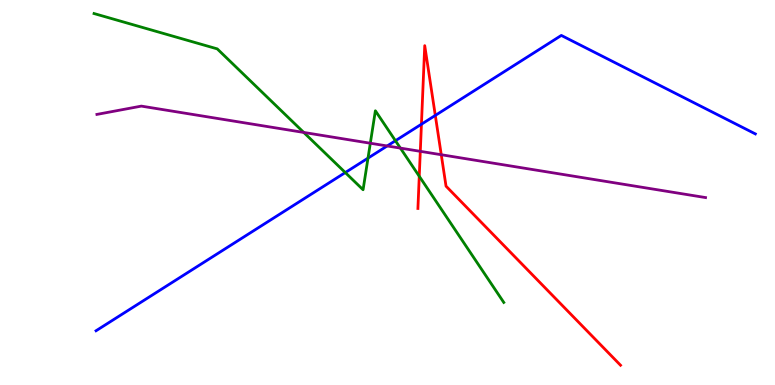[{'lines': ['blue', 'red'], 'intersections': [{'x': 5.44, 'y': 6.77}, {'x': 5.62, 'y': 7.0}]}, {'lines': ['green', 'red'], 'intersections': [{'x': 5.41, 'y': 5.42}]}, {'lines': ['purple', 'red'], 'intersections': [{'x': 5.42, 'y': 6.07}, {'x': 5.69, 'y': 5.98}]}, {'lines': ['blue', 'green'], 'intersections': [{'x': 4.46, 'y': 5.52}, {'x': 4.75, 'y': 5.89}, {'x': 5.1, 'y': 6.35}]}, {'lines': ['blue', 'purple'], 'intersections': [{'x': 5.0, 'y': 6.21}]}, {'lines': ['green', 'purple'], 'intersections': [{'x': 3.92, 'y': 6.56}, {'x': 4.78, 'y': 6.28}, {'x': 5.17, 'y': 6.15}]}]